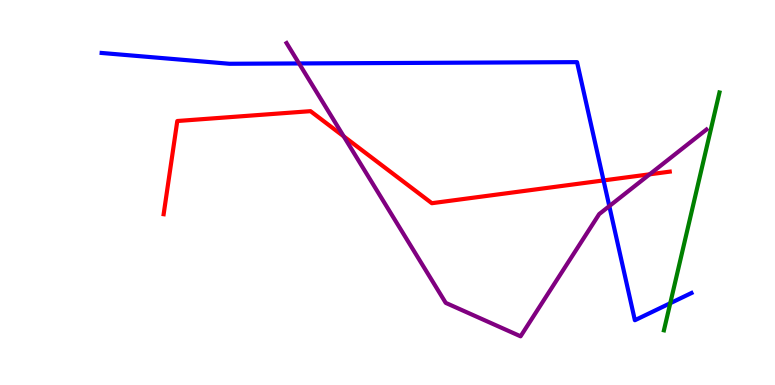[{'lines': ['blue', 'red'], 'intersections': [{'x': 7.79, 'y': 5.31}]}, {'lines': ['green', 'red'], 'intersections': []}, {'lines': ['purple', 'red'], 'intersections': [{'x': 4.44, 'y': 6.46}, {'x': 8.38, 'y': 5.47}]}, {'lines': ['blue', 'green'], 'intersections': [{'x': 8.65, 'y': 2.12}]}, {'lines': ['blue', 'purple'], 'intersections': [{'x': 3.86, 'y': 8.35}, {'x': 7.86, 'y': 4.65}]}, {'lines': ['green', 'purple'], 'intersections': []}]